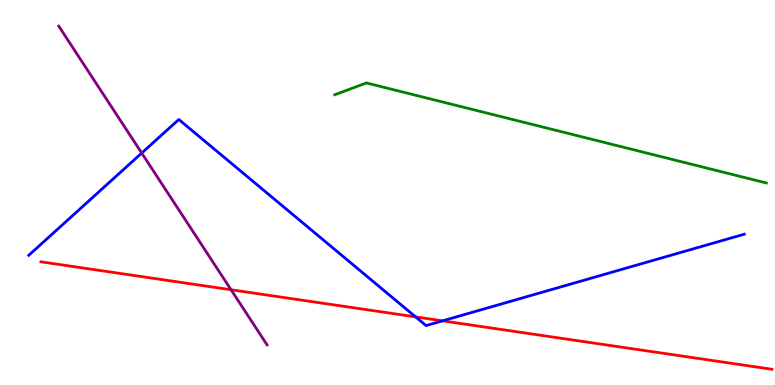[{'lines': ['blue', 'red'], 'intersections': [{'x': 5.36, 'y': 1.77}, {'x': 5.71, 'y': 1.67}]}, {'lines': ['green', 'red'], 'intersections': []}, {'lines': ['purple', 'red'], 'intersections': [{'x': 2.98, 'y': 2.47}]}, {'lines': ['blue', 'green'], 'intersections': []}, {'lines': ['blue', 'purple'], 'intersections': [{'x': 1.83, 'y': 6.02}]}, {'lines': ['green', 'purple'], 'intersections': []}]